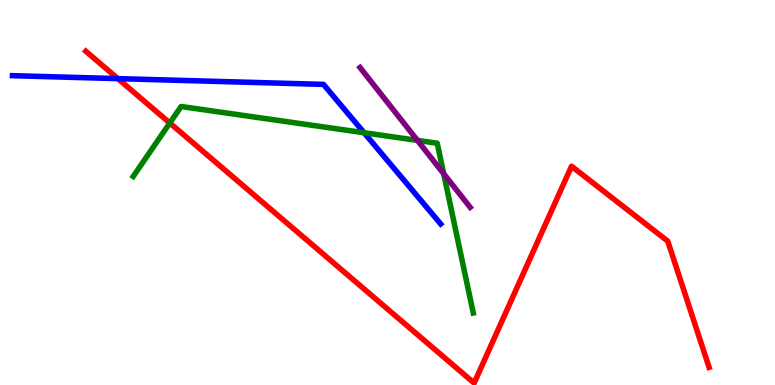[{'lines': ['blue', 'red'], 'intersections': [{'x': 1.52, 'y': 7.96}]}, {'lines': ['green', 'red'], 'intersections': [{'x': 2.19, 'y': 6.81}]}, {'lines': ['purple', 'red'], 'intersections': []}, {'lines': ['blue', 'green'], 'intersections': [{'x': 4.7, 'y': 6.55}]}, {'lines': ['blue', 'purple'], 'intersections': []}, {'lines': ['green', 'purple'], 'intersections': [{'x': 5.39, 'y': 6.35}, {'x': 5.73, 'y': 5.49}]}]